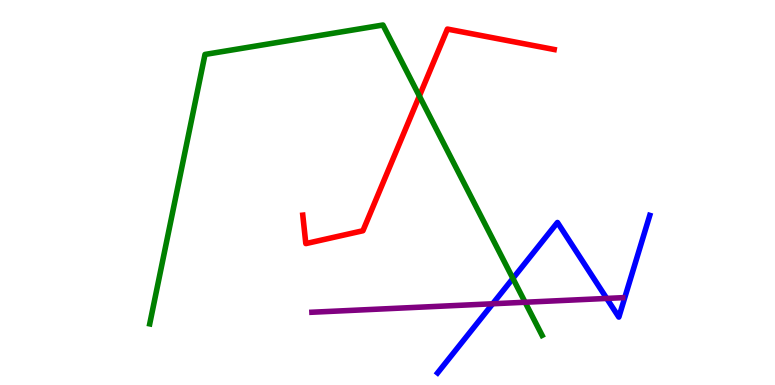[{'lines': ['blue', 'red'], 'intersections': []}, {'lines': ['green', 'red'], 'intersections': [{'x': 5.41, 'y': 7.51}]}, {'lines': ['purple', 'red'], 'intersections': []}, {'lines': ['blue', 'green'], 'intersections': [{'x': 6.62, 'y': 2.77}]}, {'lines': ['blue', 'purple'], 'intersections': [{'x': 6.36, 'y': 2.11}, {'x': 7.83, 'y': 2.25}]}, {'lines': ['green', 'purple'], 'intersections': [{'x': 6.78, 'y': 2.15}]}]